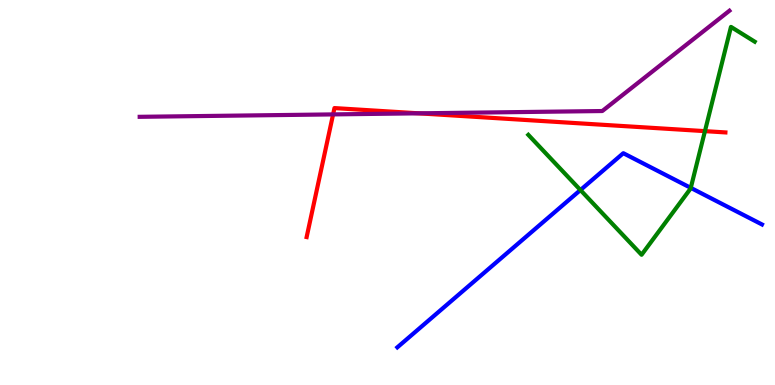[{'lines': ['blue', 'red'], 'intersections': []}, {'lines': ['green', 'red'], 'intersections': [{'x': 9.1, 'y': 6.59}]}, {'lines': ['purple', 'red'], 'intersections': [{'x': 4.3, 'y': 7.03}, {'x': 5.4, 'y': 7.06}]}, {'lines': ['blue', 'green'], 'intersections': [{'x': 7.49, 'y': 5.06}, {'x': 8.91, 'y': 5.12}]}, {'lines': ['blue', 'purple'], 'intersections': []}, {'lines': ['green', 'purple'], 'intersections': []}]